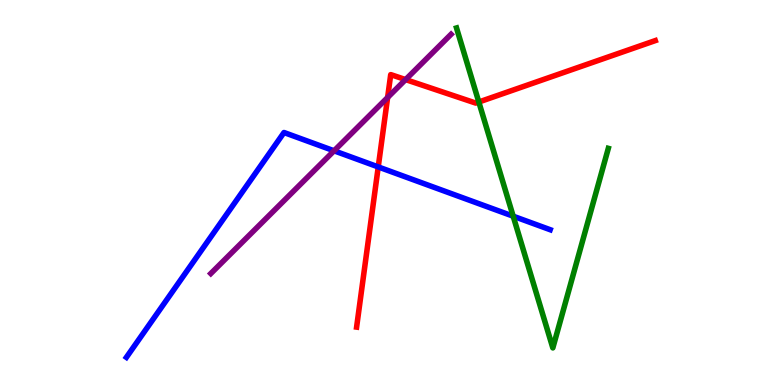[{'lines': ['blue', 'red'], 'intersections': [{'x': 4.88, 'y': 5.66}]}, {'lines': ['green', 'red'], 'intersections': [{'x': 6.18, 'y': 7.35}]}, {'lines': ['purple', 'red'], 'intersections': [{'x': 5.0, 'y': 7.47}, {'x': 5.23, 'y': 7.93}]}, {'lines': ['blue', 'green'], 'intersections': [{'x': 6.62, 'y': 4.38}]}, {'lines': ['blue', 'purple'], 'intersections': [{'x': 4.31, 'y': 6.08}]}, {'lines': ['green', 'purple'], 'intersections': []}]